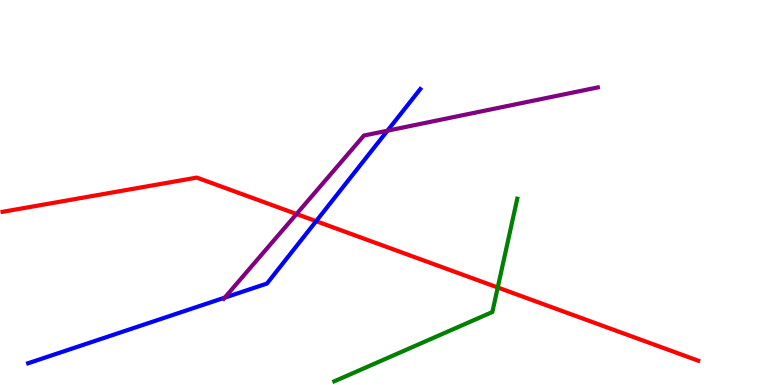[{'lines': ['blue', 'red'], 'intersections': [{'x': 4.08, 'y': 4.25}]}, {'lines': ['green', 'red'], 'intersections': [{'x': 6.42, 'y': 2.53}]}, {'lines': ['purple', 'red'], 'intersections': [{'x': 3.83, 'y': 4.44}]}, {'lines': ['blue', 'green'], 'intersections': []}, {'lines': ['blue', 'purple'], 'intersections': [{'x': 2.9, 'y': 2.27}, {'x': 5.0, 'y': 6.61}]}, {'lines': ['green', 'purple'], 'intersections': []}]